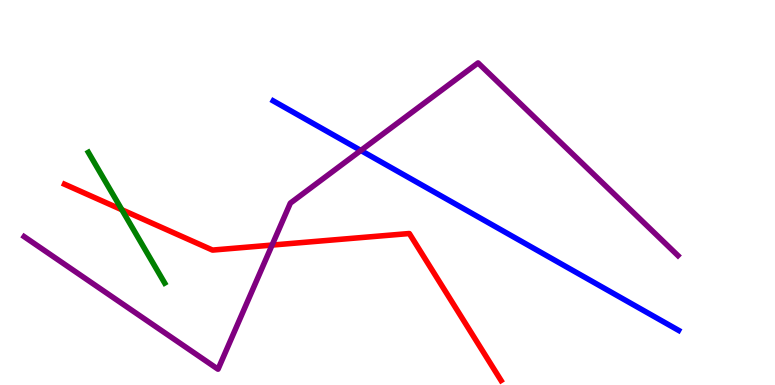[{'lines': ['blue', 'red'], 'intersections': []}, {'lines': ['green', 'red'], 'intersections': [{'x': 1.57, 'y': 4.55}]}, {'lines': ['purple', 'red'], 'intersections': [{'x': 3.51, 'y': 3.63}]}, {'lines': ['blue', 'green'], 'intersections': []}, {'lines': ['blue', 'purple'], 'intersections': [{'x': 4.66, 'y': 6.09}]}, {'lines': ['green', 'purple'], 'intersections': []}]